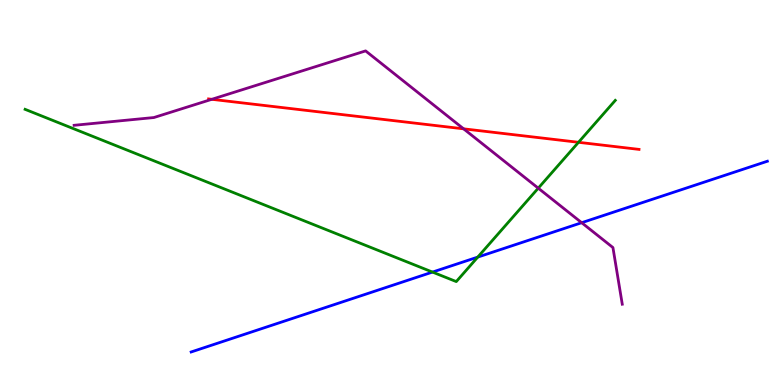[{'lines': ['blue', 'red'], 'intersections': []}, {'lines': ['green', 'red'], 'intersections': [{'x': 7.46, 'y': 6.3}]}, {'lines': ['purple', 'red'], 'intersections': [{'x': 2.73, 'y': 7.42}, {'x': 5.98, 'y': 6.65}]}, {'lines': ['blue', 'green'], 'intersections': [{'x': 5.58, 'y': 2.93}, {'x': 6.16, 'y': 3.32}]}, {'lines': ['blue', 'purple'], 'intersections': [{'x': 7.51, 'y': 4.22}]}, {'lines': ['green', 'purple'], 'intersections': [{'x': 6.95, 'y': 5.11}]}]